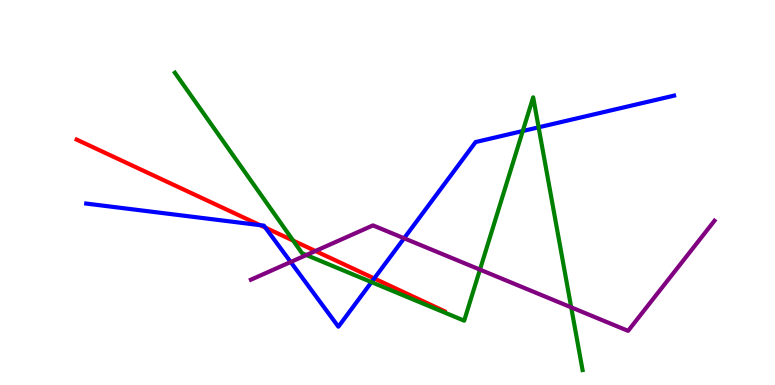[{'lines': ['blue', 'red'], 'intersections': [{'x': 3.36, 'y': 4.15}, {'x': 3.42, 'y': 4.09}, {'x': 4.83, 'y': 2.77}]}, {'lines': ['green', 'red'], 'intersections': [{'x': 3.78, 'y': 3.75}]}, {'lines': ['purple', 'red'], 'intersections': [{'x': 4.07, 'y': 3.48}]}, {'lines': ['blue', 'green'], 'intersections': [{'x': 4.79, 'y': 2.67}, {'x': 6.75, 'y': 6.6}, {'x': 6.95, 'y': 6.69}]}, {'lines': ['blue', 'purple'], 'intersections': [{'x': 3.75, 'y': 3.19}, {'x': 5.21, 'y': 3.81}]}, {'lines': ['green', 'purple'], 'intersections': [{'x': 3.95, 'y': 3.38}, {'x': 6.19, 'y': 3.0}, {'x': 7.37, 'y': 2.02}]}]